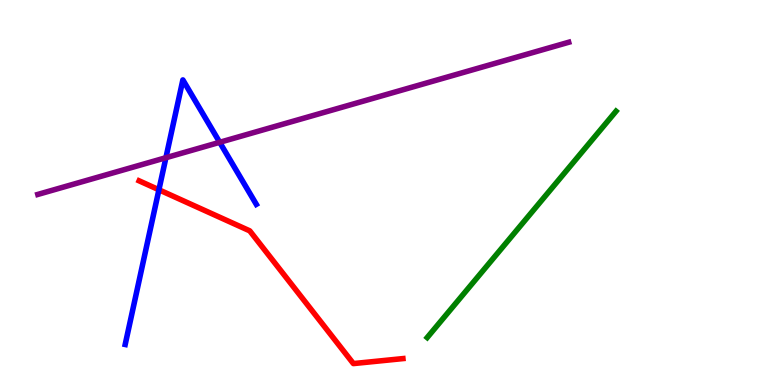[{'lines': ['blue', 'red'], 'intersections': [{'x': 2.05, 'y': 5.07}]}, {'lines': ['green', 'red'], 'intersections': []}, {'lines': ['purple', 'red'], 'intersections': []}, {'lines': ['blue', 'green'], 'intersections': []}, {'lines': ['blue', 'purple'], 'intersections': [{'x': 2.14, 'y': 5.9}, {'x': 2.83, 'y': 6.3}]}, {'lines': ['green', 'purple'], 'intersections': []}]